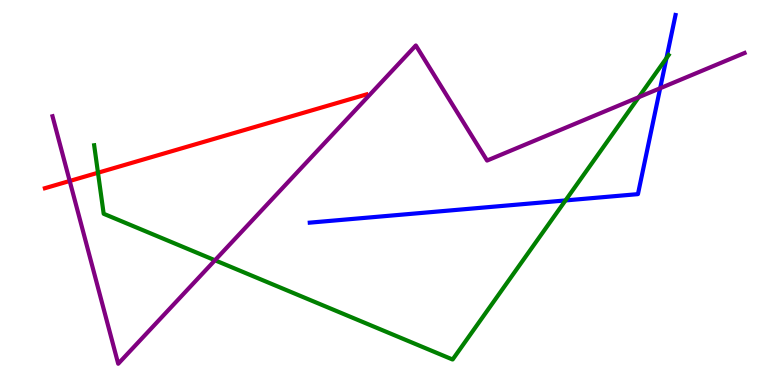[{'lines': ['blue', 'red'], 'intersections': []}, {'lines': ['green', 'red'], 'intersections': [{'x': 1.26, 'y': 5.51}]}, {'lines': ['purple', 'red'], 'intersections': [{'x': 0.899, 'y': 5.3}]}, {'lines': ['blue', 'green'], 'intersections': [{'x': 7.3, 'y': 4.79}, {'x': 8.6, 'y': 8.49}]}, {'lines': ['blue', 'purple'], 'intersections': [{'x': 8.52, 'y': 7.71}]}, {'lines': ['green', 'purple'], 'intersections': [{'x': 2.77, 'y': 3.24}, {'x': 8.24, 'y': 7.48}]}]